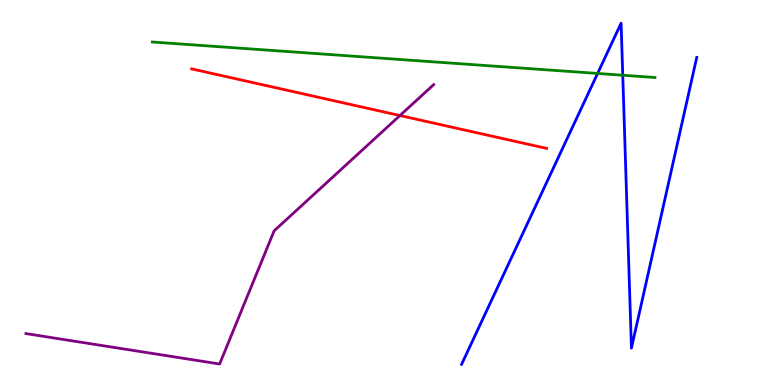[{'lines': ['blue', 'red'], 'intersections': []}, {'lines': ['green', 'red'], 'intersections': []}, {'lines': ['purple', 'red'], 'intersections': [{'x': 5.16, 'y': 7.0}]}, {'lines': ['blue', 'green'], 'intersections': [{'x': 7.71, 'y': 8.09}, {'x': 8.04, 'y': 8.05}]}, {'lines': ['blue', 'purple'], 'intersections': []}, {'lines': ['green', 'purple'], 'intersections': []}]